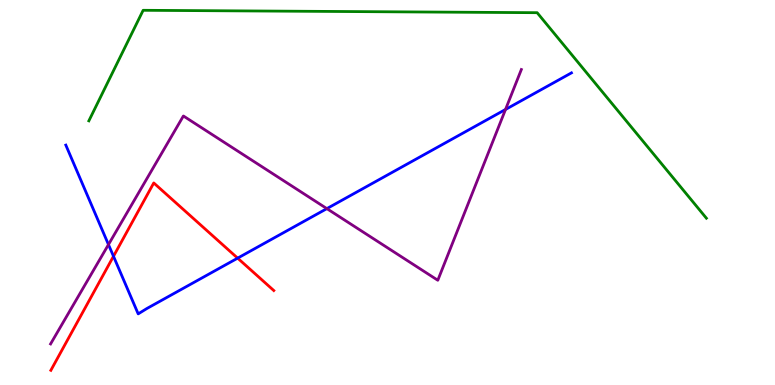[{'lines': ['blue', 'red'], 'intersections': [{'x': 1.46, 'y': 3.34}, {'x': 3.07, 'y': 3.3}]}, {'lines': ['green', 'red'], 'intersections': []}, {'lines': ['purple', 'red'], 'intersections': []}, {'lines': ['blue', 'green'], 'intersections': []}, {'lines': ['blue', 'purple'], 'intersections': [{'x': 1.4, 'y': 3.65}, {'x': 4.22, 'y': 4.58}, {'x': 6.52, 'y': 7.16}]}, {'lines': ['green', 'purple'], 'intersections': []}]